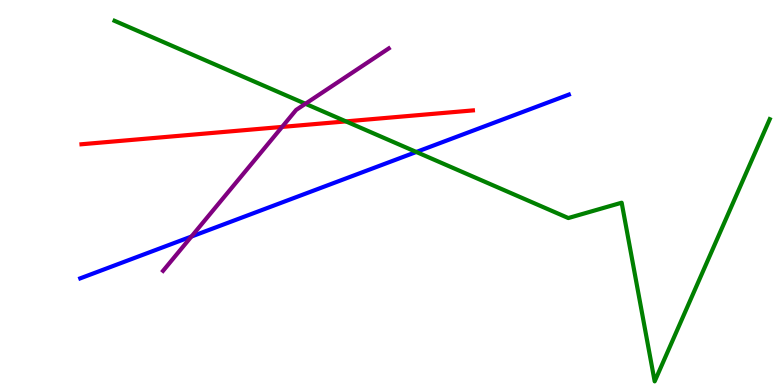[{'lines': ['blue', 'red'], 'intersections': []}, {'lines': ['green', 'red'], 'intersections': [{'x': 4.46, 'y': 6.85}]}, {'lines': ['purple', 'red'], 'intersections': [{'x': 3.64, 'y': 6.7}]}, {'lines': ['blue', 'green'], 'intersections': [{'x': 5.37, 'y': 6.05}]}, {'lines': ['blue', 'purple'], 'intersections': [{'x': 2.47, 'y': 3.86}]}, {'lines': ['green', 'purple'], 'intersections': [{'x': 3.94, 'y': 7.3}]}]